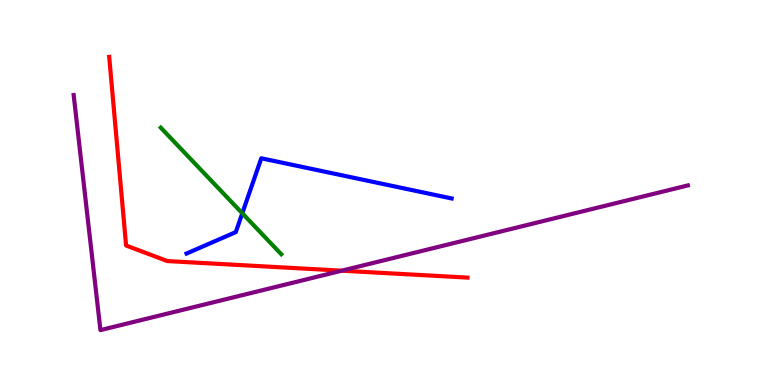[{'lines': ['blue', 'red'], 'intersections': []}, {'lines': ['green', 'red'], 'intersections': []}, {'lines': ['purple', 'red'], 'intersections': [{'x': 4.41, 'y': 2.97}]}, {'lines': ['blue', 'green'], 'intersections': [{'x': 3.13, 'y': 4.46}]}, {'lines': ['blue', 'purple'], 'intersections': []}, {'lines': ['green', 'purple'], 'intersections': []}]